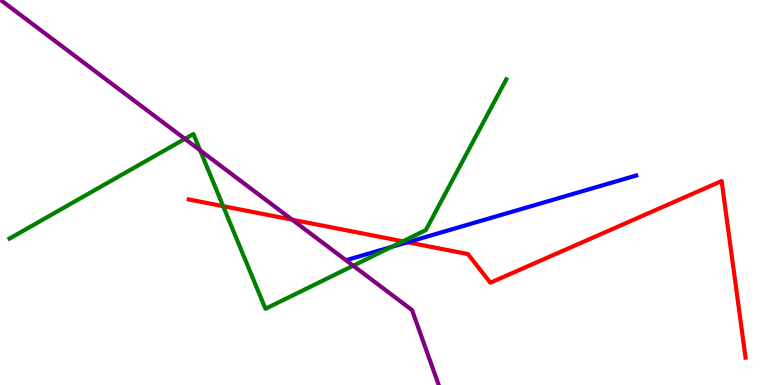[{'lines': ['blue', 'red'], 'intersections': [{'x': 5.26, 'y': 3.71}]}, {'lines': ['green', 'red'], 'intersections': [{'x': 2.88, 'y': 4.64}, {'x': 5.2, 'y': 3.73}]}, {'lines': ['purple', 'red'], 'intersections': [{'x': 3.77, 'y': 4.29}]}, {'lines': ['blue', 'green'], 'intersections': [{'x': 5.05, 'y': 3.58}]}, {'lines': ['blue', 'purple'], 'intersections': []}, {'lines': ['green', 'purple'], 'intersections': [{'x': 2.39, 'y': 6.39}, {'x': 2.58, 'y': 6.1}, {'x': 4.56, 'y': 3.1}]}]